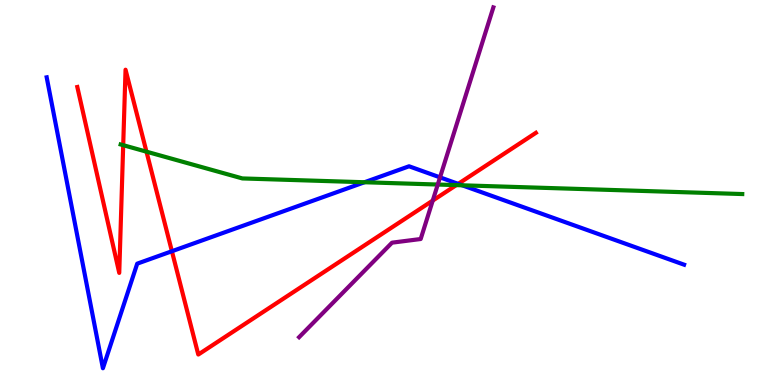[{'lines': ['blue', 'red'], 'intersections': [{'x': 2.22, 'y': 3.47}, {'x': 5.91, 'y': 5.22}]}, {'lines': ['green', 'red'], 'intersections': [{'x': 1.59, 'y': 6.23}, {'x': 1.89, 'y': 6.06}, {'x': 5.89, 'y': 5.19}]}, {'lines': ['purple', 'red'], 'intersections': [{'x': 5.58, 'y': 4.79}]}, {'lines': ['blue', 'green'], 'intersections': [{'x': 4.7, 'y': 5.27}, {'x': 5.96, 'y': 5.19}]}, {'lines': ['blue', 'purple'], 'intersections': [{'x': 5.68, 'y': 5.39}]}, {'lines': ['green', 'purple'], 'intersections': [{'x': 5.65, 'y': 5.21}]}]